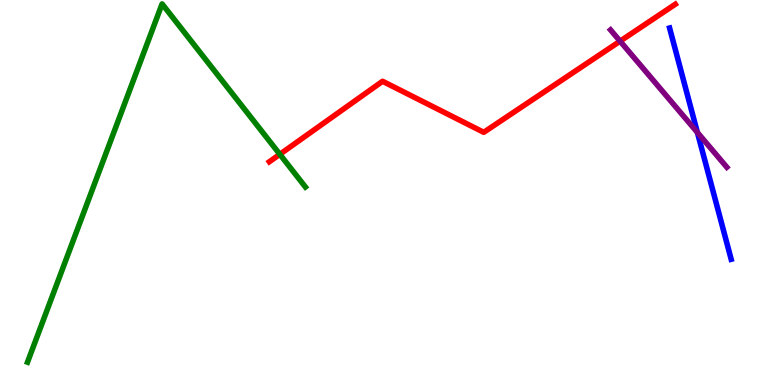[{'lines': ['blue', 'red'], 'intersections': []}, {'lines': ['green', 'red'], 'intersections': [{'x': 3.61, 'y': 5.99}]}, {'lines': ['purple', 'red'], 'intersections': [{'x': 8.0, 'y': 8.93}]}, {'lines': ['blue', 'green'], 'intersections': []}, {'lines': ['blue', 'purple'], 'intersections': [{'x': 9.0, 'y': 6.56}]}, {'lines': ['green', 'purple'], 'intersections': []}]